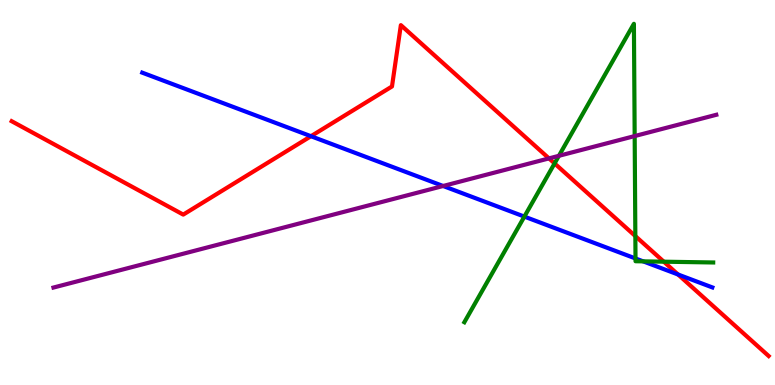[{'lines': ['blue', 'red'], 'intersections': [{'x': 4.01, 'y': 6.46}, {'x': 8.75, 'y': 2.87}]}, {'lines': ['green', 'red'], 'intersections': [{'x': 7.16, 'y': 5.76}, {'x': 8.2, 'y': 3.87}, {'x': 8.57, 'y': 3.2}]}, {'lines': ['purple', 'red'], 'intersections': [{'x': 7.08, 'y': 5.89}]}, {'lines': ['blue', 'green'], 'intersections': [{'x': 6.77, 'y': 4.37}, {'x': 8.2, 'y': 3.29}, {'x': 8.3, 'y': 3.21}]}, {'lines': ['blue', 'purple'], 'intersections': [{'x': 5.72, 'y': 5.17}]}, {'lines': ['green', 'purple'], 'intersections': [{'x': 7.21, 'y': 5.95}, {'x': 8.19, 'y': 6.47}]}]